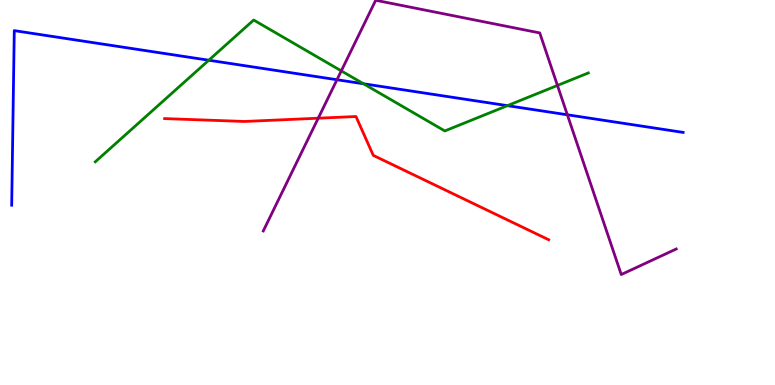[{'lines': ['blue', 'red'], 'intersections': []}, {'lines': ['green', 'red'], 'intersections': []}, {'lines': ['purple', 'red'], 'intersections': [{'x': 4.11, 'y': 6.93}]}, {'lines': ['blue', 'green'], 'intersections': [{'x': 2.69, 'y': 8.44}, {'x': 4.69, 'y': 7.82}, {'x': 6.55, 'y': 7.26}]}, {'lines': ['blue', 'purple'], 'intersections': [{'x': 4.35, 'y': 7.93}, {'x': 7.32, 'y': 7.02}]}, {'lines': ['green', 'purple'], 'intersections': [{'x': 4.4, 'y': 8.16}, {'x': 7.19, 'y': 7.78}]}]